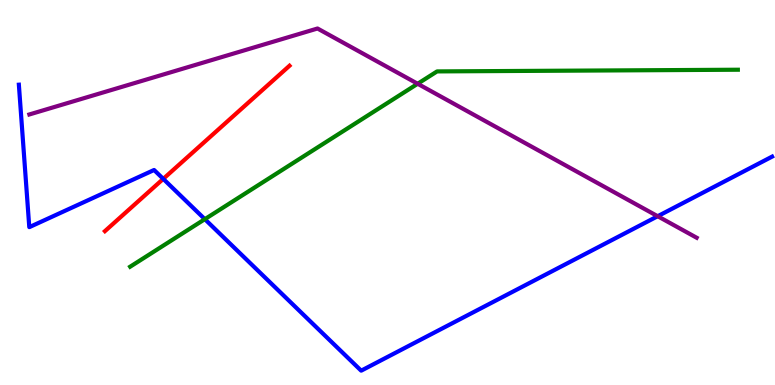[{'lines': ['blue', 'red'], 'intersections': [{'x': 2.11, 'y': 5.35}]}, {'lines': ['green', 'red'], 'intersections': []}, {'lines': ['purple', 'red'], 'intersections': []}, {'lines': ['blue', 'green'], 'intersections': [{'x': 2.64, 'y': 4.31}]}, {'lines': ['blue', 'purple'], 'intersections': [{'x': 8.49, 'y': 4.38}]}, {'lines': ['green', 'purple'], 'intersections': [{'x': 5.39, 'y': 7.82}]}]